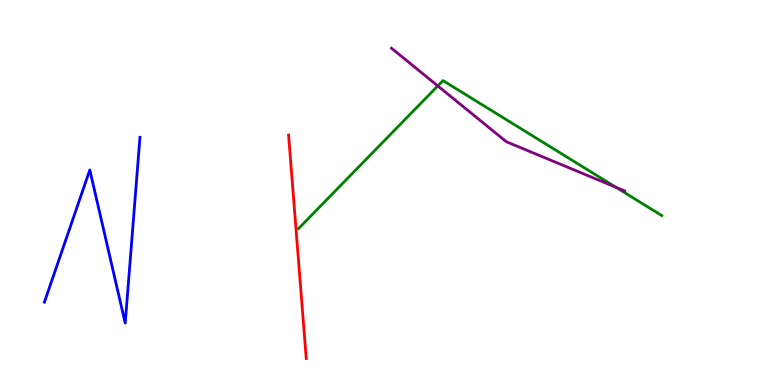[{'lines': ['blue', 'red'], 'intersections': []}, {'lines': ['green', 'red'], 'intersections': []}, {'lines': ['purple', 'red'], 'intersections': []}, {'lines': ['blue', 'green'], 'intersections': []}, {'lines': ['blue', 'purple'], 'intersections': []}, {'lines': ['green', 'purple'], 'intersections': [{'x': 5.65, 'y': 7.77}, {'x': 7.95, 'y': 5.13}]}]